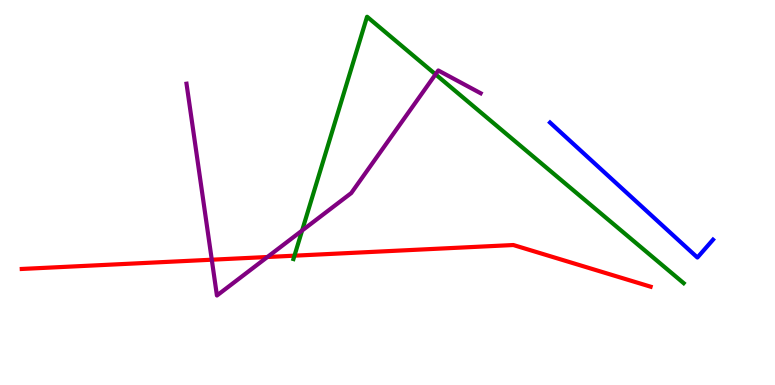[{'lines': ['blue', 'red'], 'intersections': []}, {'lines': ['green', 'red'], 'intersections': [{'x': 3.8, 'y': 3.36}]}, {'lines': ['purple', 'red'], 'intersections': [{'x': 2.73, 'y': 3.25}, {'x': 3.45, 'y': 3.32}]}, {'lines': ['blue', 'green'], 'intersections': []}, {'lines': ['blue', 'purple'], 'intersections': []}, {'lines': ['green', 'purple'], 'intersections': [{'x': 3.9, 'y': 4.01}, {'x': 5.62, 'y': 8.07}]}]